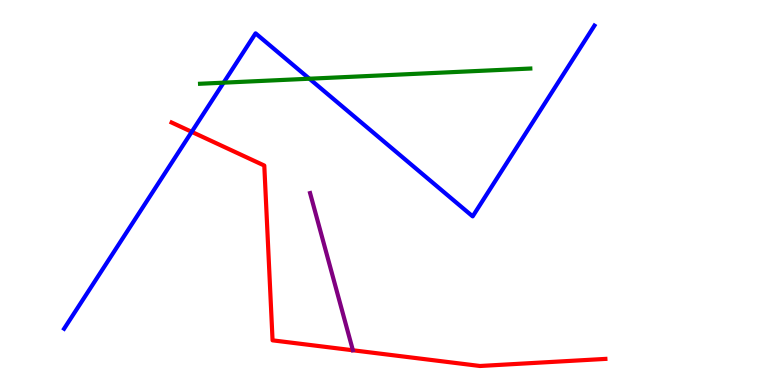[{'lines': ['blue', 'red'], 'intersections': [{'x': 2.47, 'y': 6.58}]}, {'lines': ['green', 'red'], 'intersections': []}, {'lines': ['purple', 'red'], 'intersections': []}, {'lines': ['blue', 'green'], 'intersections': [{'x': 2.89, 'y': 7.85}, {'x': 3.99, 'y': 7.96}]}, {'lines': ['blue', 'purple'], 'intersections': []}, {'lines': ['green', 'purple'], 'intersections': []}]